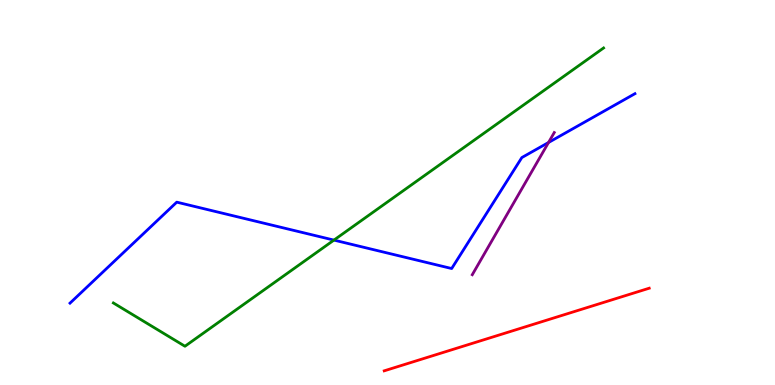[{'lines': ['blue', 'red'], 'intersections': []}, {'lines': ['green', 'red'], 'intersections': []}, {'lines': ['purple', 'red'], 'intersections': []}, {'lines': ['blue', 'green'], 'intersections': [{'x': 4.31, 'y': 3.76}]}, {'lines': ['blue', 'purple'], 'intersections': [{'x': 7.08, 'y': 6.3}]}, {'lines': ['green', 'purple'], 'intersections': []}]